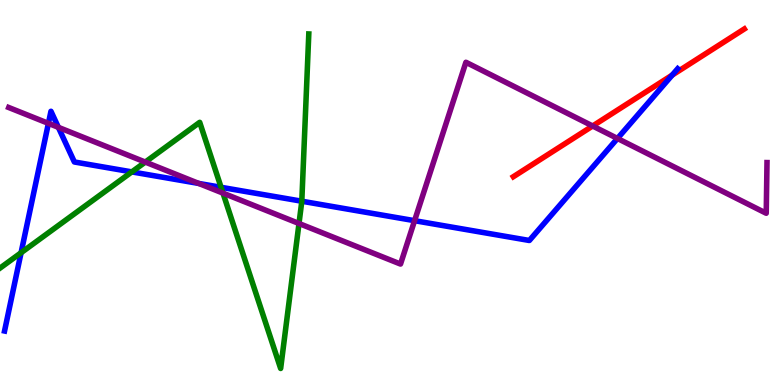[{'lines': ['blue', 'red'], 'intersections': [{'x': 8.67, 'y': 8.05}]}, {'lines': ['green', 'red'], 'intersections': []}, {'lines': ['purple', 'red'], 'intersections': [{'x': 7.65, 'y': 6.73}]}, {'lines': ['blue', 'green'], 'intersections': [{'x': 0.272, 'y': 3.44}, {'x': 1.7, 'y': 5.54}, {'x': 2.85, 'y': 5.14}, {'x': 3.89, 'y': 4.77}]}, {'lines': ['blue', 'purple'], 'intersections': [{'x': 0.625, 'y': 6.8}, {'x': 0.753, 'y': 6.69}, {'x': 2.56, 'y': 5.24}, {'x': 5.35, 'y': 4.27}, {'x': 7.97, 'y': 6.4}]}, {'lines': ['green', 'purple'], 'intersections': [{'x': 1.87, 'y': 5.79}, {'x': 2.88, 'y': 4.98}, {'x': 3.86, 'y': 4.19}]}]